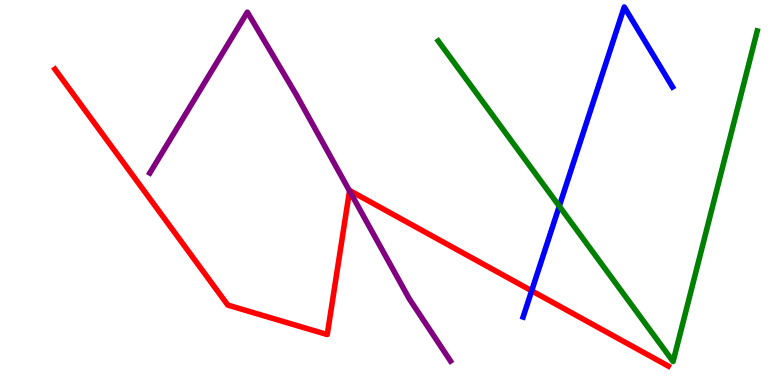[{'lines': ['blue', 'red'], 'intersections': [{'x': 6.86, 'y': 2.45}]}, {'lines': ['green', 'red'], 'intersections': []}, {'lines': ['purple', 'red'], 'intersections': [{'x': 4.51, 'y': 5.04}]}, {'lines': ['blue', 'green'], 'intersections': [{'x': 7.22, 'y': 4.64}]}, {'lines': ['blue', 'purple'], 'intersections': []}, {'lines': ['green', 'purple'], 'intersections': []}]